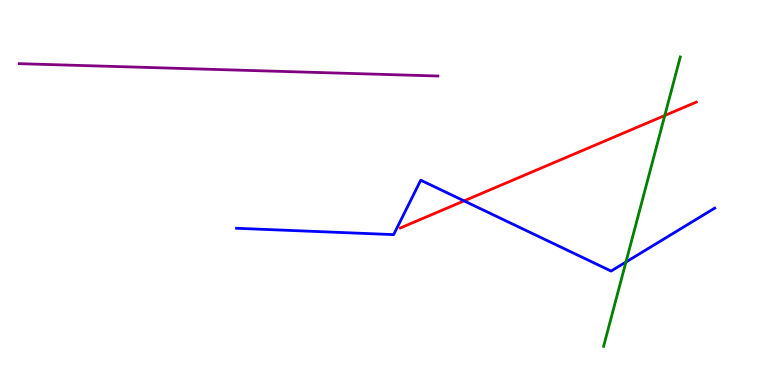[{'lines': ['blue', 'red'], 'intersections': [{'x': 5.99, 'y': 4.78}]}, {'lines': ['green', 'red'], 'intersections': [{'x': 8.58, 'y': 7.0}]}, {'lines': ['purple', 'red'], 'intersections': []}, {'lines': ['blue', 'green'], 'intersections': [{'x': 8.08, 'y': 3.19}]}, {'lines': ['blue', 'purple'], 'intersections': []}, {'lines': ['green', 'purple'], 'intersections': []}]